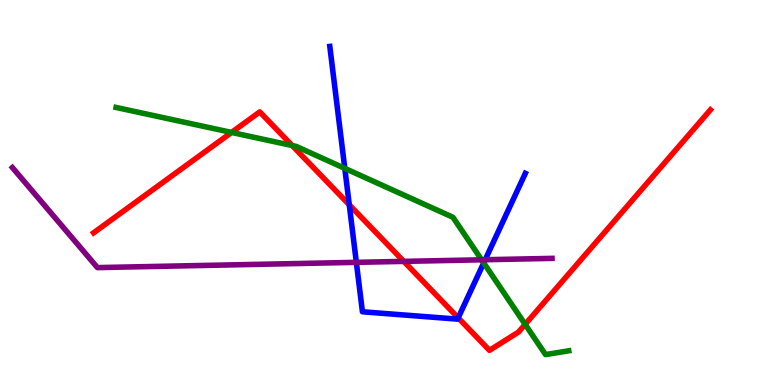[{'lines': ['blue', 'red'], 'intersections': [{'x': 4.51, 'y': 4.68}, {'x': 5.91, 'y': 1.74}]}, {'lines': ['green', 'red'], 'intersections': [{'x': 2.99, 'y': 6.56}, {'x': 3.77, 'y': 6.22}, {'x': 6.78, 'y': 1.58}]}, {'lines': ['purple', 'red'], 'intersections': [{'x': 5.21, 'y': 3.21}]}, {'lines': ['blue', 'green'], 'intersections': [{'x': 4.45, 'y': 5.63}, {'x': 6.24, 'y': 3.17}]}, {'lines': ['blue', 'purple'], 'intersections': [{'x': 4.6, 'y': 3.19}, {'x': 6.26, 'y': 3.25}]}, {'lines': ['green', 'purple'], 'intersections': [{'x': 6.21, 'y': 3.25}]}]